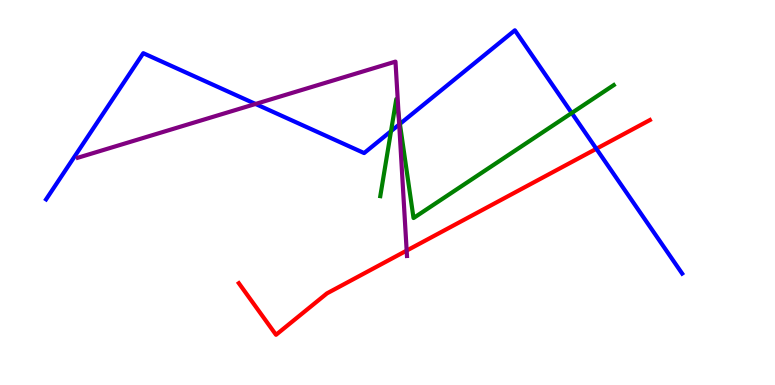[{'lines': ['blue', 'red'], 'intersections': [{'x': 7.69, 'y': 6.14}]}, {'lines': ['green', 'red'], 'intersections': []}, {'lines': ['purple', 'red'], 'intersections': [{'x': 5.25, 'y': 3.49}]}, {'lines': ['blue', 'green'], 'intersections': [{'x': 5.05, 'y': 6.59}, {'x': 5.16, 'y': 6.78}, {'x': 7.38, 'y': 7.07}]}, {'lines': ['blue', 'purple'], 'intersections': [{'x': 3.3, 'y': 7.3}, {'x': 5.15, 'y': 6.77}]}, {'lines': ['green', 'purple'], 'intersections': [{'x': 5.14, 'y': 7.0}]}]